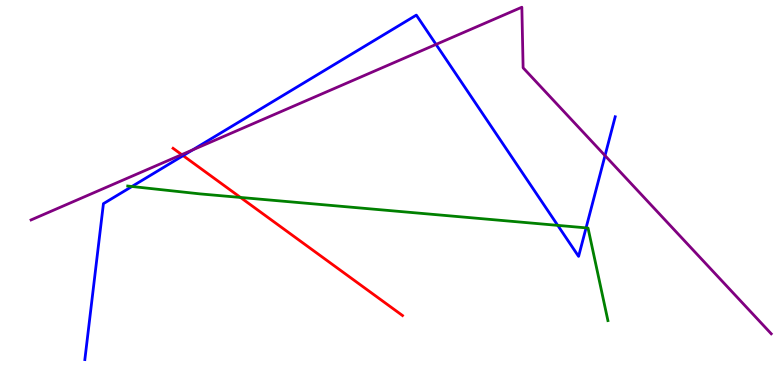[{'lines': ['blue', 'red'], 'intersections': [{'x': 2.36, 'y': 5.96}]}, {'lines': ['green', 'red'], 'intersections': [{'x': 3.1, 'y': 4.87}]}, {'lines': ['purple', 'red'], 'intersections': [{'x': 2.34, 'y': 5.98}]}, {'lines': ['blue', 'green'], 'intersections': [{'x': 1.7, 'y': 5.16}, {'x': 7.2, 'y': 4.15}, {'x': 7.56, 'y': 4.08}]}, {'lines': ['blue', 'purple'], 'intersections': [{'x': 2.49, 'y': 6.11}, {'x': 5.63, 'y': 8.85}, {'x': 7.81, 'y': 5.96}]}, {'lines': ['green', 'purple'], 'intersections': []}]